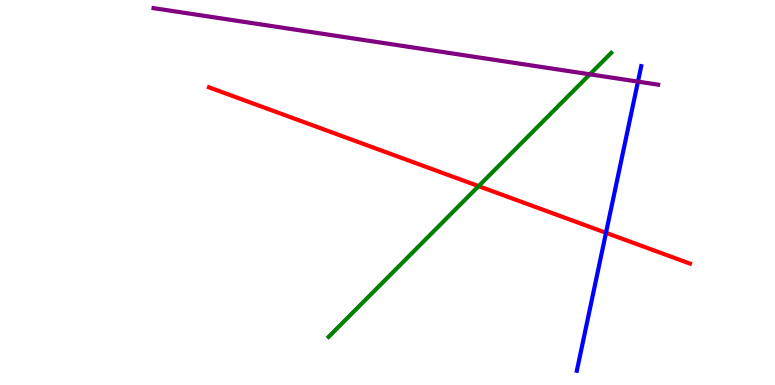[{'lines': ['blue', 'red'], 'intersections': [{'x': 7.82, 'y': 3.95}]}, {'lines': ['green', 'red'], 'intersections': [{'x': 6.18, 'y': 5.17}]}, {'lines': ['purple', 'red'], 'intersections': []}, {'lines': ['blue', 'green'], 'intersections': []}, {'lines': ['blue', 'purple'], 'intersections': [{'x': 8.23, 'y': 7.88}]}, {'lines': ['green', 'purple'], 'intersections': [{'x': 7.61, 'y': 8.07}]}]